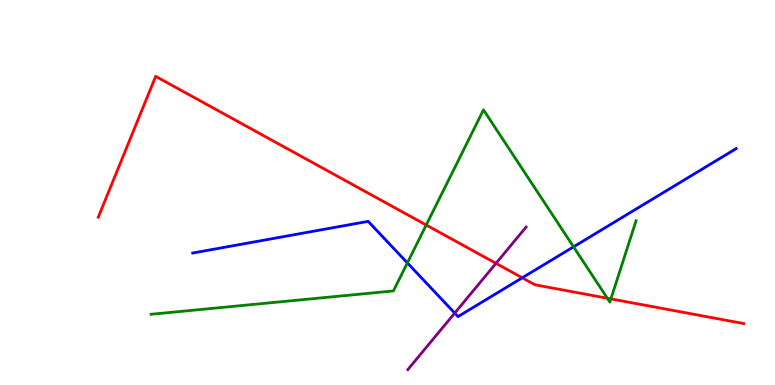[{'lines': ['blue', 'red'], 'intersections': [{'x': 6.74, 'y': 2.78}]}, {'lines': ['green', 'red'], 'intersections': [{'x': 5.5, 'y': 4.16}, {'x': 7.84, 'y': 2.25}, {'x': 7.88, 'y': 2.24}]}, {'lines': ['purple', 'red'], 'intersections': [{'x': 6.4, 'y': 3.16}]}, {'lines': ['blue', 'green'], 'intersections': [{'x': 5.26, 'y': 3.17}, {'x': 7.4, 'y': 3.59}]}, {'lines': ['blue', 'purple'], 'intersections': [{'x': 5.87, 'y': 1.87}]}, {'lines': ['green', 'purple'], 'intersections': []}]